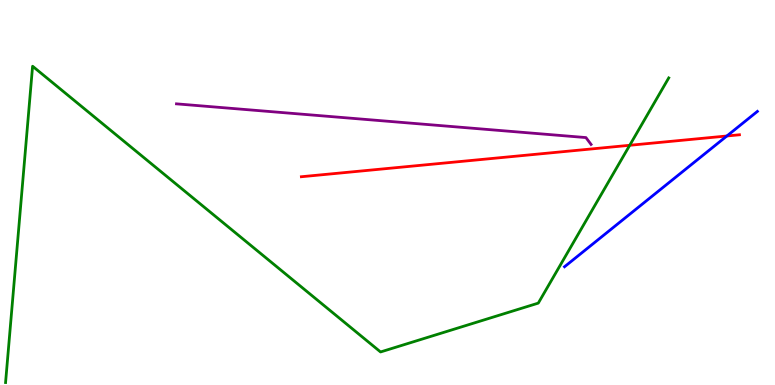[{'lines': ['blue', 'red'], 'intersections': [{'x': 9.38, 'y': 6.47}]}, {'lines': ['green', 'red'], 'intersections': [{'x': 8.13, 'y': 6.23}]}, {'lines': ['purple', 'red'], 'intersections': []}, {'lines': ['blue', 'green'], 'intersections': []}, {'lines': ['blue', 'purple'], 'intersections': []}, {'lines': ['green', 'purple'], 'intersections': []}]